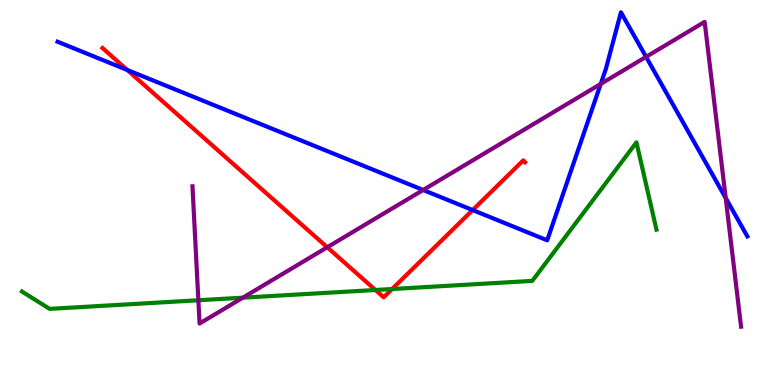[{'lines': ['blue', 'red'], 'intersections': [{'x': 1.64, 'y': 8.18}, {'x': 6.1, 'y': 4.54}]}, {'lines': ['green', 'red'], 'intersections': [{'x': 4.84, 'y': 2.47}, {'x': 5.06, 'y': 2.49}]}, {'lines': ['purple', 'red'], 'intersections': [{'x': 4.22, 'y': 3.58}]}, {'lines': ['blue', 'green'], 'intersections': []}, {'lines': ['blue', 'purple'], 'intersections': [{'x': 5.46, 'y': 5.07}, {'x': 7.75, 'y': 7.82}, {'x': 8.34, 'y': 8.52}, {'x': 9.36, 'y': 4.86}]}, {'lines': ['green', 'purple'], 'intersections': [{'x': 2.56, 'y': 2.2}, {'x': 3.13, 'y': 2.27}]}]